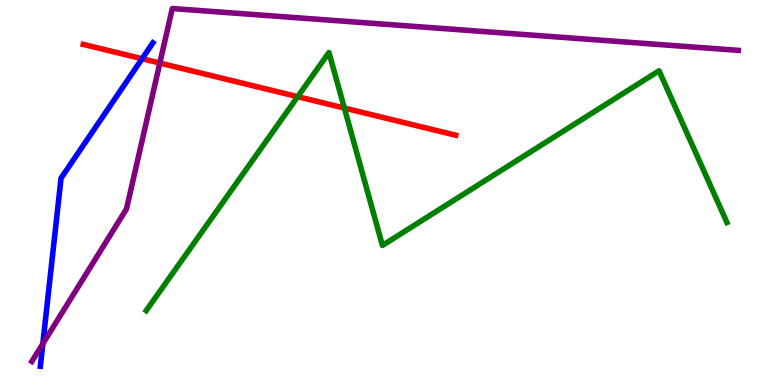[{'lines': ['blue', 'red'], 'intersections': [{'x': 1.83, 'y': 8.47}]}, {'lines': ['green', 'red'], 'intersections': [{'x': 3.84, 'y': 7.49}, {'x': 4.44, 'y': 7.19}]}, {'lines': ['purple', 'red'], 'intersections': [{'x': 2.06, 'y': 8.36}]}, {'lines': ['blue', 'green'], 'intersections': []}, {'lines': ['blue', 'purple'], 'intersections': [{'x': 0.553, 'y': 1.07}]}, {'lines': ['green', 'purple'], 'intersections': []}]